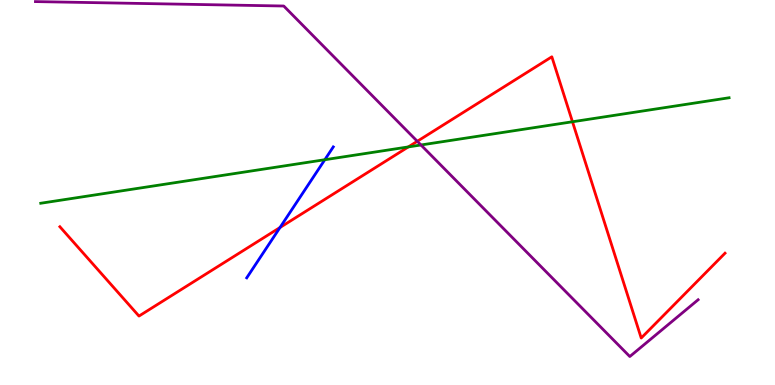[{'lines': ['blue', 'red'], 'intersections': [{'x': 3.61, 'y': 4.09}]}, {'lines': ['green', 'red'], 'intersections': [{'x': 5.27, 'y': 6.18}, {'x': 7.39, 'y': 6.84}]}, {'lines': ['purple', 'red'], 'intersections': [{'x': 5.38, 'y': 6.33}]}, {'lines': ['blue', 'green'], 'intersections': [{'x': 4.19, 'y': 5.85}]}, {'lines': ['blue', 'purple'], 'intersections': []}, {'lines': ['green', 'purple'], 'intersections': [{'x': 5.43, 'y': 6.23}]}]